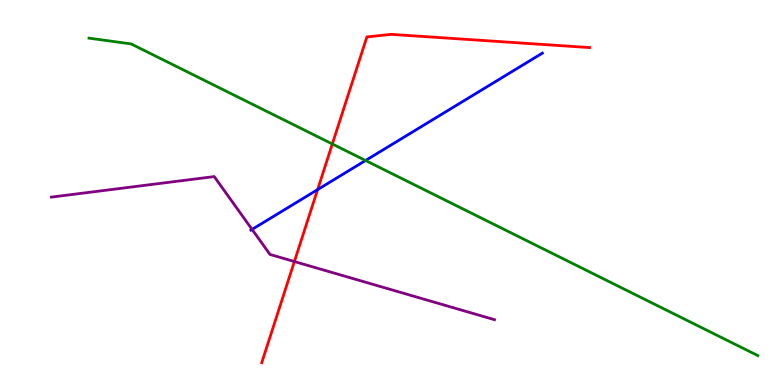[{'lines': ['blue', 'red'], 'intersections': [{'x': 4.1, 'y': 5.07}]}, {'lines': ['green', 'red'], 'intersections': [{'x': 4.29, 'y': 6.26}]}, {'lines': ['purple', 'red'], 'intersections': [{'x': 3.8, 'y': 3.21}]}, {'lines': ['blue', 'green'], 'intersections': [{'x': 4.72, 'y': 5.83}]}, {'lines': ['blue', 'purple'], 'intersections': [{'x': 3.25, 'y': 4.04}]}, {'lines': ['green', 'purple'], 'intersections': []}]